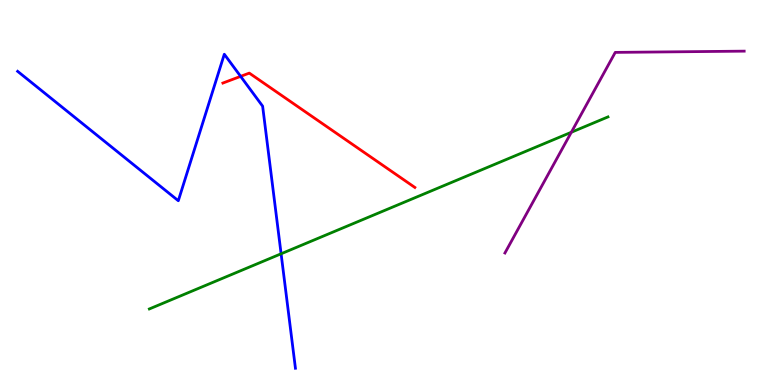[{'lines': ['blue', 'red'], 'intersections': [{'x': 3.1, 'y': 8.02}]}, {'lines': ['green', 'red'], 'intersections': []}, {'lines': ['purple', 'red'], 'intersections': []}, {'lines': ['blue', 'green'], 'intersections': [{'x': 3.63, 'y': 3.41}]}, {'lines': ['blue', 'purple'], 'intersections': []}, {'lines': ['green', 'purple'], 'intersections': [{'x': 7.37, 'y': 6.56}]}]